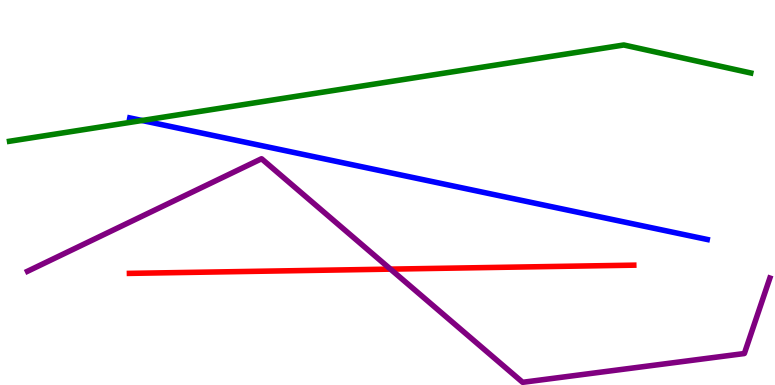[{'lines': ['blue', 'red'], 'intersections': []}, {'lines': ['green', 'red'], 'intersections': []}, {'lines': ['purple', 'red'], 'intersections': [{'x': 5.04, 'y': 3.01}]}, {'lines': ['blue', 'green'], 'intersections': [{'x': 1.83, 'y': 6.87}]}, {'lines': ['blue', 'purple'], 'intersections': []}, {'lines': ['green', 'purple'], 'intersections': []}]